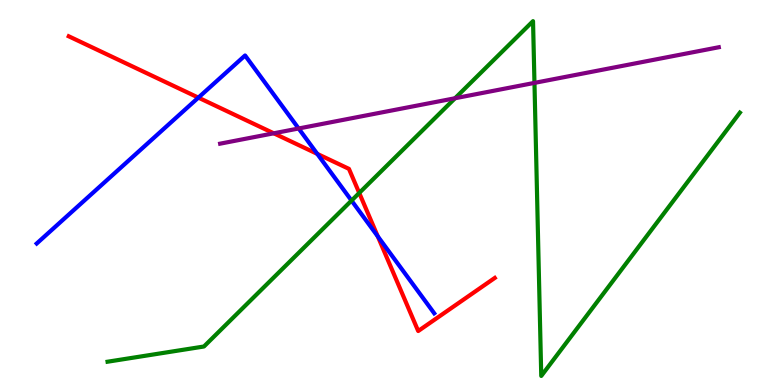[{'lines': ['blue', 'red'], 'intersections': [{'x': 2.56, 'y': 7.46}, {'x': 4.09, 'y': 6.0}, {'x': 4.87, 'y': 3.86}]}, {'lines': ['green', 'red'], 'intersections': [{'x': 4.64, 'y': 4.99}]}, {'lines': ['purple', 'red'], 'intersections': [{'x': 3.53, 'y': 6.54}]}, {'lines': ['blue', 'green'], 'intersections': [{'x': 4.54, 'y': 4.79}]}, {'lines': ['blue', 'purple'], 'intersections': [{'x': 3.85, 'y': 6.66}]}, {'lines': ['green', 'purple'], 'intersections': [{'x': 5.87, 'y': 7.45}, {'x': 6.9, 'y': 7.85}]}]